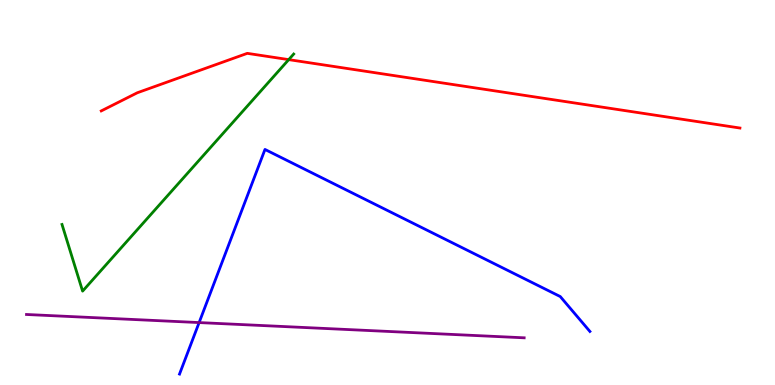[{'lines': ['blue', 'red'], 'intersections': []}, {'lines': ['green', 'red'], 'intersections': [{'x': 3.73, 'y': 8.45}]}, {'lines': ['purple', 'red'], 'intersections': []}, {'lines': ['blue', 'green'], 'intersections': []}, {'lines': ['blue', 'purple'], 'intersections': [{'x': 2.57, 'y': 1.62}]}, {'lines': ['green', 'purple'], 'intersections': []}]